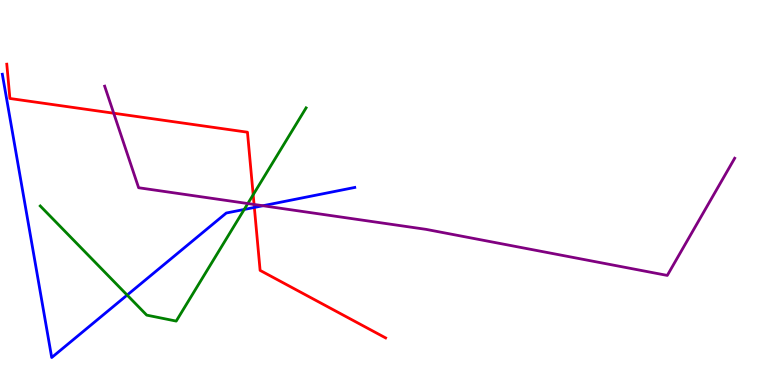[{'lines': ['blue', 'red'], 'intersections': [{'x': 3.28, 'y': 4.61}]}, {'lines': ['green', 'red'], 'intersections': [{'x': 3.27, 'y': 4.94}]}, {'lines': ['purple', 'red'], 'intersections': [{'x': 1.47, 'y': 7.06}, {'x': 3.28, 'y': 4.69}]}, {'lines': ['blue', 'green'], 'intersections': [{'x': 1.64, 'y': 2.34}, {'x': 3.15, 'y': 4.56}]}, {'lines': ['blue', 'purple'], 'intersections': [{'x': 3.39, 'y': 4.66}]}, {'lines': ['green', 'purple'], 'intersections': [{'x': 3.2, 'y': 4.71}]}]